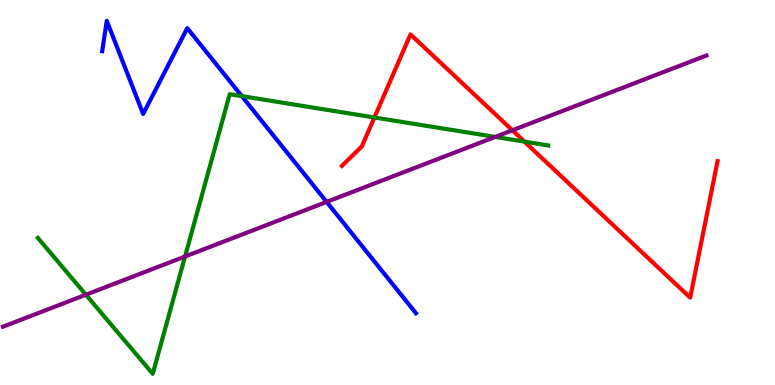[{'lines': ['blue', 'red'], 'intersections': []}, {'lines': ['green', 'red'], 'intersections': [{'x': 4.83, 'y': 6.95}, {'x': 6.77, 'y': 6.32}]}, {'lines': ['purple', 'red'], 'intersections': [{'x': 6.61, 'y': 6.62}]}, {'lines': ['blue', 'green'], 'intersections': [{'x': 3.12, 'y': 7.5}]}, {'lines': ['blue', 'purple'], 'intersections': [{'x': 4.21, 'y': 4.76}]}, {'lines': ['green', 'purple'], 'intersections': [{'x': 1.11, 'y': 2.35}, {'x': 2.39, 'y': 3.34}, {'x': 6.39, 'y': 6.44}]}]